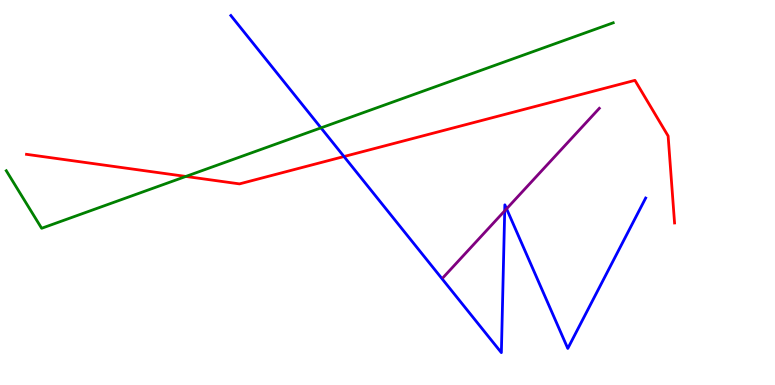[{'lines': ['blue', 'red'], 'intersections': [{'x': 4.44, 'y': 5.93}]}, {'lines': ['green', 'red'], 'intersections': [{'x': 2.4, 'y': 5.42}]}, {'lines': ['purple', 'red'], 'intersections': []}, {'lines': ['blue', 'green'], 'intersections': [{'x': 4.14, 'y': 6.68}]}, {'lines': ['blue', 'purple'], 'intersections': [{'x': 6.51, 'y': 4.52}, {'x': 6.54, 'y': 4.58}]}, {'lines': ['green', 'purple'], 'intersections': []}]